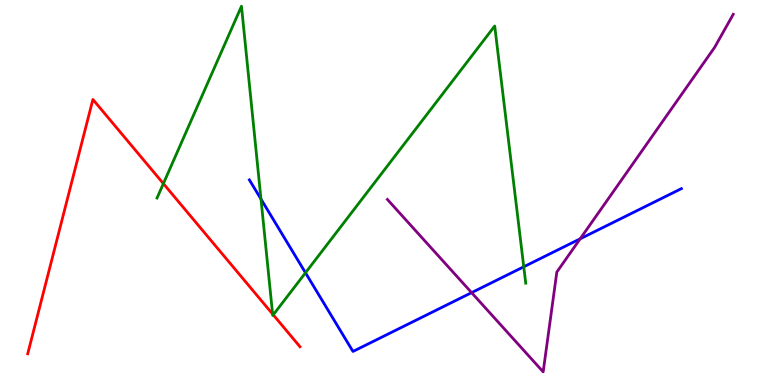[{'lines': ['blue', 'red'], 'intersections': []}, {'lines': ['green', 'red'], 'intersections': [{'x': 2.11, 'y': 5.23}, {'x': 3.52, 'y': 1.84}, {'x': 3.53, 'y': 1.82}]}, {'lines': ['purple', 'red'], 'intersections': []}, {'lines': ['blue', 'green'], 'intersections': [{'x': 3.37, 'y': 4.83}, {'x': 3.94, 'y': 2.91}, {'x': 6.76, 'y': 3.07}]}, {'lines': ['blue', 'purple'], 'intersections': [{'x': 6.09, 'y': 2.4}, {'x': 7.49, 'y': 3.8}]}, {'lines': ['green', 'purple'], 'intersections': []}]